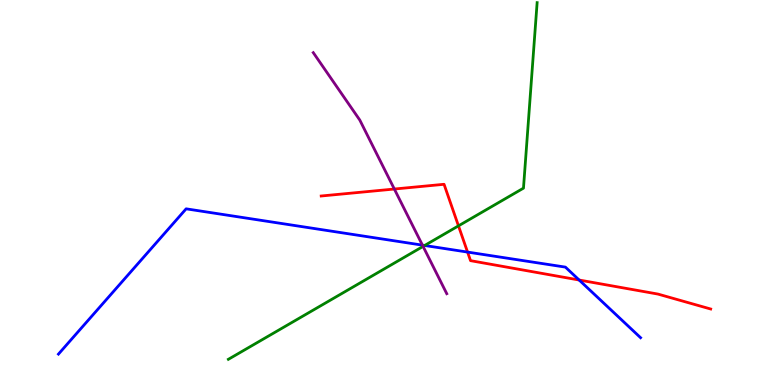[{'lines': ['blue', 'red'], 'intersections': [{'x': 6.03, 'y': 3.45}, {'x': 7.47, 'y': 2.73}]}, {'lines': ['green', 'red'], 'intersections': [{'x': 5.92, 'y': 4.13}]}, {'lines': ['purple', 'red'], 'intersections': [{'x': 5.09, 'y': 5.09}]}, {'lines': ['blue', 'green'], 'intersections': [{'x': 5.48, 'y': 3.62}]}, {'lines': ['blue', 'purple'], 'intersections': [{'x': 5.45, 'y': 3.63}]}, {'lines': ['green', 'purple'], 'intersections': [{'x': 5.46, 'y': 3.6}]}]